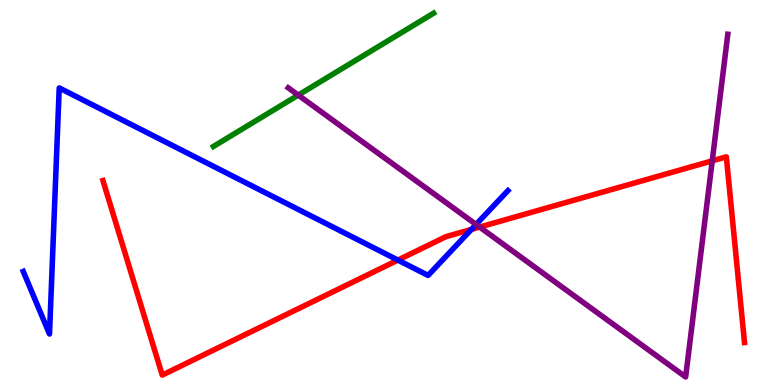[{'lines': ['blue', 'red'], 'intersections': [{'x': 5.13, 'y': 3.24}, {'x': 6.08, 'y': 4.04}]}, {'lines': ['green', 'red'], 'intersections': []}, {'lines': ['purple', 'red'], 'intersections': [{'x': 6.19, 'y': 4.1}, {'x': 9.19, 'y': 5.82}]}, {'lines': ['blue', 'green'], 'intersections': []}, {'lines': ['blue', 'purple'], 'intersections': [{'x': 6.14, 'y': 4.17}]}, {'lines': ['green', 'purple'], 'intersections': [{'x': 3.85, 'y': 7.53}]}]